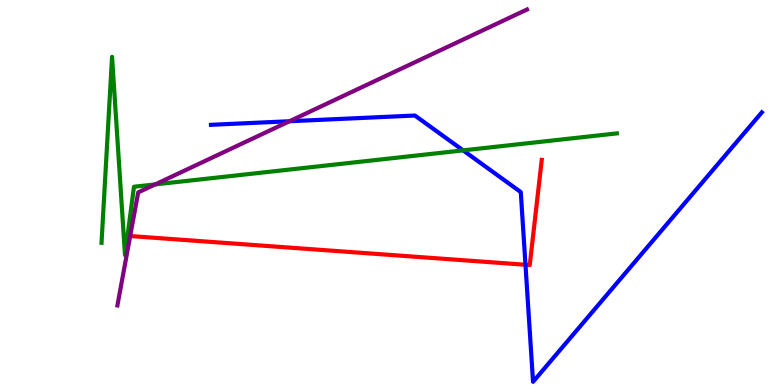[{'lines': ['blue', 'red'], 'intersections': [{'x': 6.78, 'y': 3.12}]}, {'lines': ['green', 'red'], 'intersections': [{'x': 1.65, 'y': 3.87}]}, {'lines': ['purple', 'red'], 'intersections': [{'x': 1.68, 'y': 3.87}]}, {'lines': ['blue', 'green'], 'intersections': [{'x': 5.98, 'y': 6.09}]}, {'lines': ['blue', 'purple'], 'intersections': [{'x': 3.74, 'y': 6.85}]}, {'lines': ['green', 'purple'], 'intersections': [{'x': 2.0, 'y': 5.21}]}]